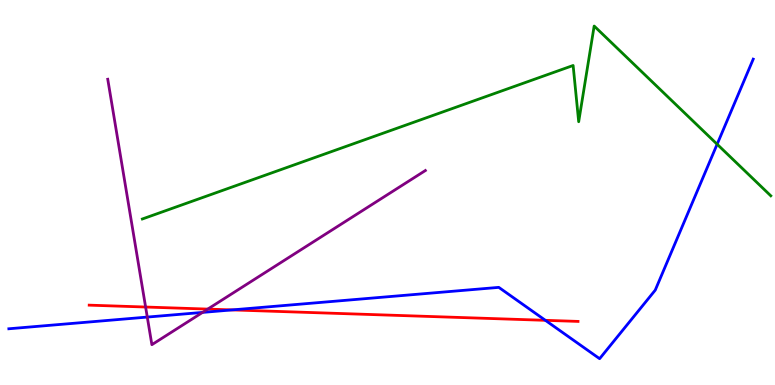[{'lines': ['blue', 'red'], 'intersections': [{'x': 3.0, 'y': 1.95}, {'x': 7.04, 'y': 1.68}]}, {'lines': ['green', 'red'], 'intersections': []}, {'lines': ['purple', 'red'], 'intersections': [{'x': 1.88, 'y': 2.03}, {'x': 2.68, 'y': 1.97}]}, {'lines': ['blue', 'green'], 'intersections': [{'x': 9.25, 'y': 6.25}]}, {'lines': ['blue', 'purple'], 'intersections': [{'x': 1.9, 'y': 1.76}, {'x': 2.61, 'y': 1.89}]}, {'lines': ['green', 'purple'], 'intersections': []}]